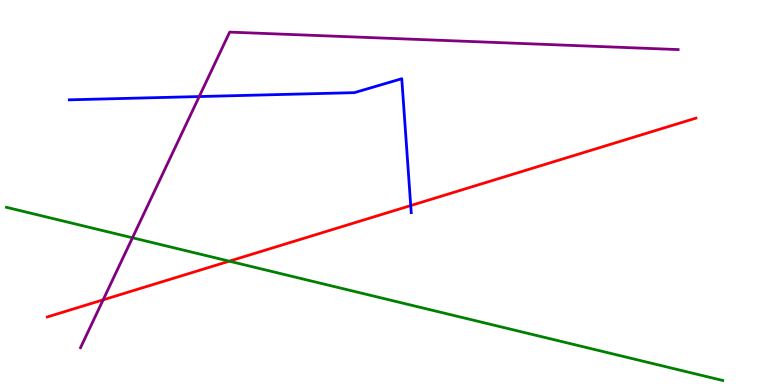[{'lines': ['blue', 'red'], 'intersections': [{'x': 5.3, 'y': 4.66}]}, {'lines': ['green', 'red'], 'intersections': [{'x': 2.96, 'y': 3.22}]}, {'lines': ['purple', 'red'], 'intersections': [{'x': 1.33, 'y': 2.21}]}, {'lines': ['blue', 'green'], 'intersections': []}, {'lines': ['blue', 'purple'], 'intersections': [{'x': 2.57, 'y': 7.49}]}, {'lines': ['green', 'purple'], 'intersections': [{'x': 1.71, 'y': 3.82}]}]